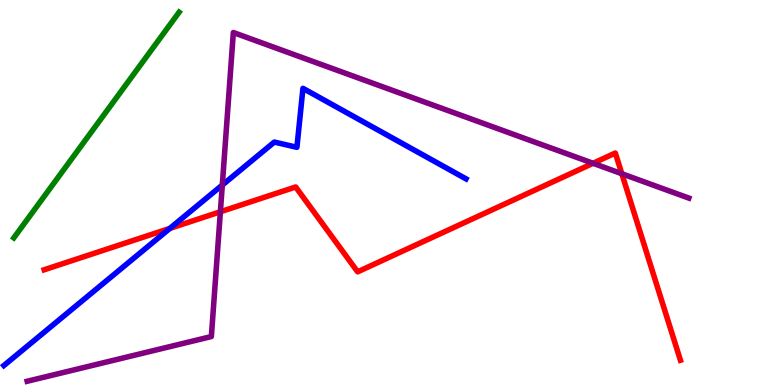[{'lines': ['blue', 'red'], 'intersections': [{'x': 2.19, 'y': 4.07}]}, {'lines': ['green', 'red'], 'intersections': []}, {'lines': ['purple', 'red'], 'intersections': [{'x': 2.84, 'y': 4.5}, {'x': 7.65, 'y': 5.76}, {'x': 8.02, 'y': 5.49}]}, {'lines': ['blue', 'green'], 'intersections': []}, {'lines': ['blue', 'purple'], 'intersections': [{'x': 2.87, 'y': 5.19}]}, {'lines': ['green', 'purple'], 'intersections': []}]